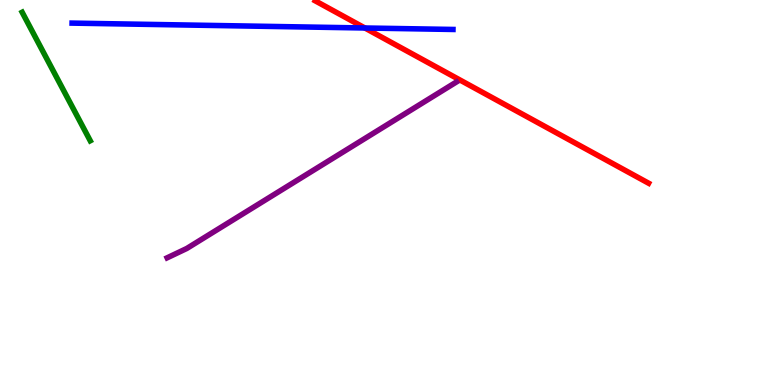[{'lines': ['blue', 'red'], 'intersections': [{'x': 4.71, 'y': 9.27}]}, {'lines': ['green', 'red'], 'intersections': []}, {'lines': ['purple', 'red'], 'intersections': []}, {'lines': ['blue', 'green'], 'intersections': []}, {'lines': ['blue', 'purple'], 'intersections': []}, {'lines': ['green', 'purple'], 'intersections': []}]